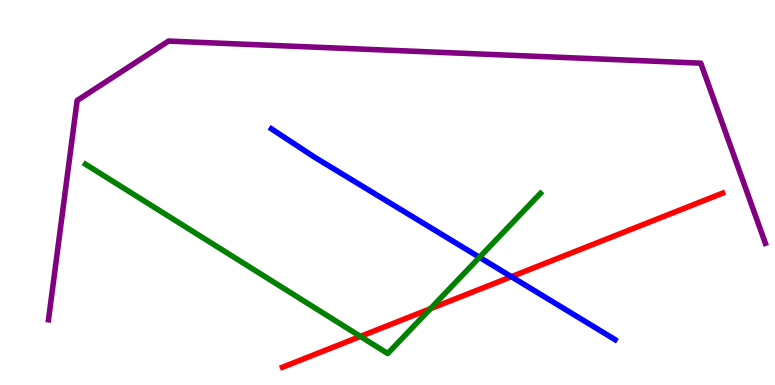[{'lines': ['blue', 'red'], 'intersections': [{'x': 6.6, 'y': 2.81}]}, {'lines': ['green', 'red'], 'intersections': [{'x': 4.65, 'y': 1.26}, {'x': 5.55, 'y': 1.98}]}, {'lines': ['purple', 'red'], 'intersections': []}, {'lines': ['blue', 'green'], 'intersections': [{'x': 6.19, 'y': 3.32}]}, {'lines': ['blue', 'purple'], 'intersections': []}, {'lines': ['green', 'purple'], 'intersections': []}]